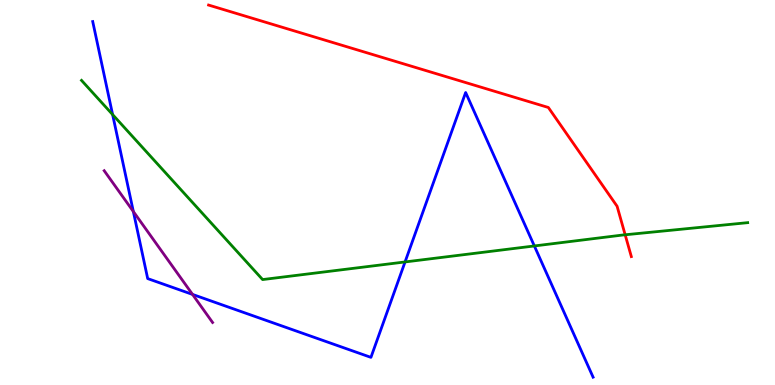[{'lines': ['blue', 'red'], 'intersections': []}, {'lines': ['green', 'red'], 'intersections': [{'x': 8.07, 'y': 3.9}]}, {'lines': ['purple', 'red'], 'intersections': []}, {'lines': ['blue', 'green'], 'intersections': [{'x': 1.45, 'y': 7.02}, {'x': 5.23, 'y': 3.2}, {'x': 6.89, 'y': 3.61}]}, {'lines': ['blue', 'purple'], 'intersections': [{'x': 1.72, 'y': 4.51}, {'x': 2.48, 'y': 2.35}]}, {'lines': ['green', 'purple'], 'intersections': []}]